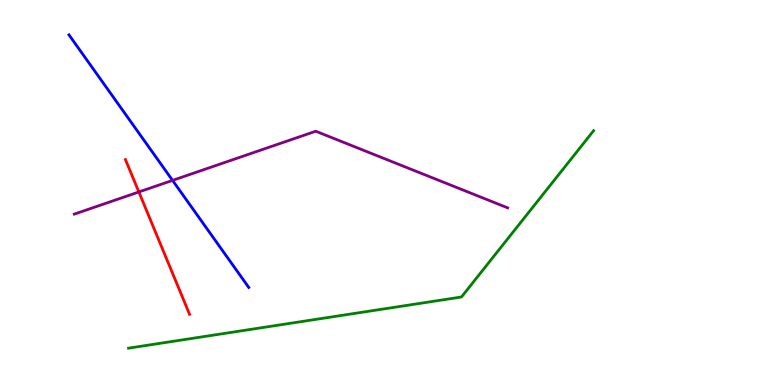[{'lines': ['blue', 'red'], 'intersections': []}, {'lines': ['green', 'red'], 'intersections': []}, {'lines': ['purple', 'red'], 'intersections': [{'x': 1.79, 'y': 5.01}]}, {'lines': ['blue', 'green'], 'intersections': []}, {'lines': ['blue', 'purple'], 'intersections': [{'x': 2.23, 'y': 5.31}]}, {'lines': ['green', 'purple'], 'intersections': []}]